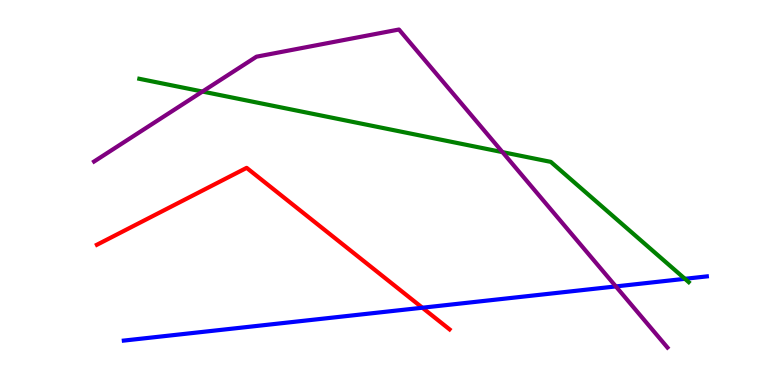[{'lines': ['blue', 'red'], 'intersections': [{'x': 5.45, 'y': 2.01}]}, {'lines': ['green', 'red'], 'intersections': []}, {'lines': ['purple', 'red'], 'intersections': []}, {'lines': ['blue', 'green'], 'intersections': [{'x': 8.84, 'y': 2.76}]}, {'lines': ['blue', 'purple'], 'intersections': [{'x': 7.95, 'y': 2.56}]}, {'lines': ['green', 'purple'], 'intersections': [{'x': 2.61, 'y': 7.62}, {'x': 6.48, 'y': 6.05}]}]